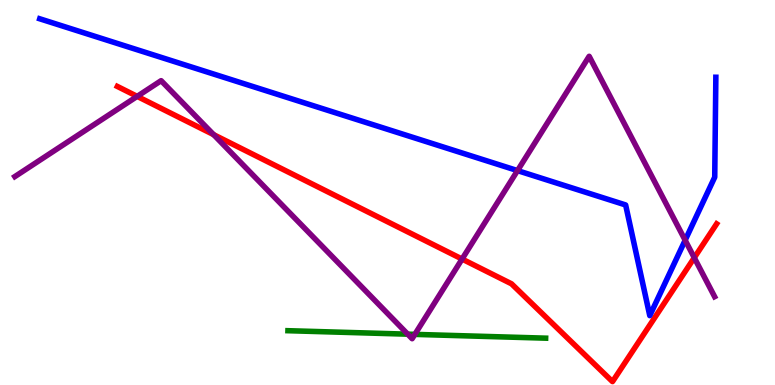[{'lines': ['blue', 'red'], 'intersections': []}, {'lines': ['green', 'red'], 'intersections': []}, {'lines': ['purple', 'red'], 'intersections': [{'x': 1.77, 'y': 7.5}, {'x': 2.76, 'y': 6.5}, {'x': 5.96, 'y': 3.27}, {'x': 8.96, 'y': 3.31}]}, {'lines': ['blue', 'green'], 'intersections': []}, {'lines': ['blue', 'purple'], 'intersections': [{'x': 6.68, 'y': 5.57}, {'x': 8.84, 'y': 3.76}]}, {'lines': ['green', 'purple'], 'intersections': [{'x': 5.26, 'y': 1.32}, {'x': 5.35, 'y': 1.31}]}]